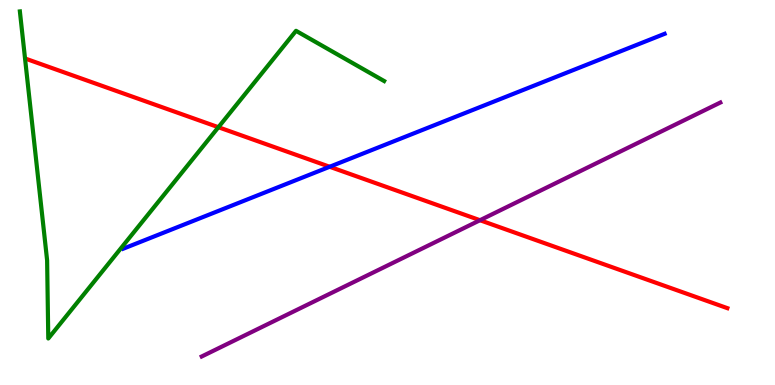[{'lines': ['blue', 'red'], 'intersections': [{'x': 4.25, 'y': 5.67}]}, {'lines': ['green', 'red'], 'intersections': [{'x': 2.82, 'y': 6.7}]}, {'lines': ['purple', 'red'], 'intersections': [{'x': 6.19, 'y': 4.28}]}, {'lines': ['blue', 'green'], 'intersections': []}, {'lines': ['blue', 'purple'], 'intersections': []}, {'lines': ['green', 'purple'], 'intersections': []}]